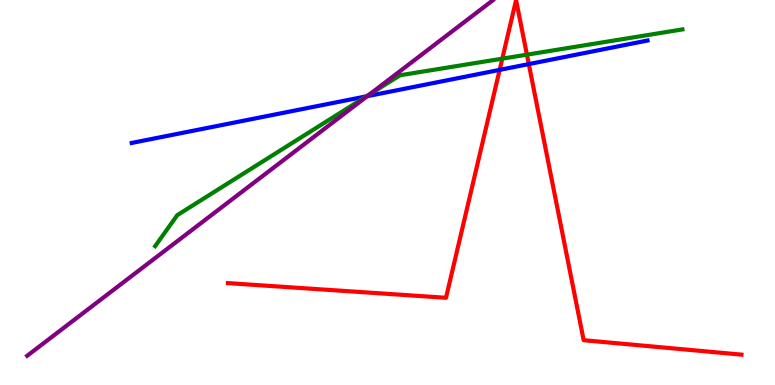[{'lines': ['blue', 'red'], 'intersections': [{'x': 6.45, 'y': 8.18}, {'x': 6.82, 'y': 8.34}]}, {'lines': ['green', 'red'], 'intersections': [{'x': 6.48, 'y': 8.48}, {'x': 6.8, 'y': 8.58}]}, {'lines': ['purple', 'red'], 'intersections': []}, {'lines': ['blue', 'green'], 'intersections': [{'x': 4.73, 'y': 7.5}]}, {'lines': ['blue', 'purple'], 'intersections': [{'x': 4.74, 'y': 7.5}]}, {'lines': ['green', 'purple'], 'intersections': [{'x': 4.77, 'y': 7.55}]}]